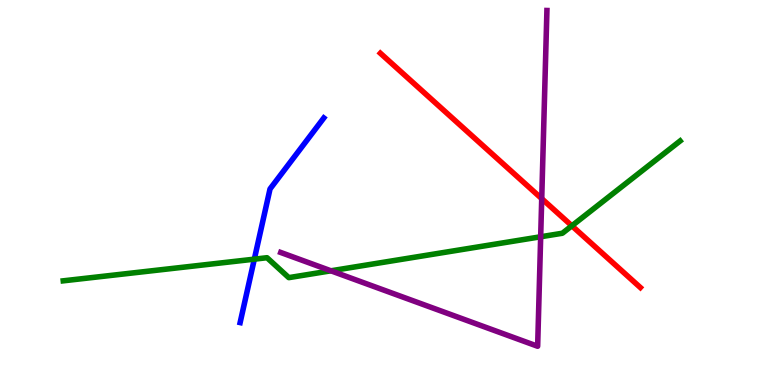[{'lines': ['blue', 'red'], 'intersections': []}, {'lines': ['green', 'red'], 'intersections': [{'x': 7.38, 'y': 4.13}]}, {'lines': ['purple', 'red'], 'intersections': [{'x': 6.99, 'y': 4.84}]}, {'lines': ['blue', 'green'], 'intersections': [{'x': 3.28, 'y': 3.27}]}, {'lines': ['blue', 'purple'], 'intersections': []}, {'lines': ['green', 'purple'], 'intersections': [{'x': 4.27, 'y': 2.97}, {'x': 6.98, 'y': 3.85}]}]